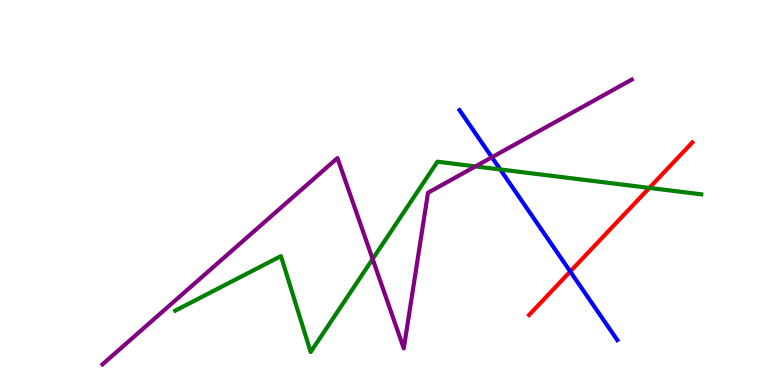[{'lines': ['blue', 'red'], 'intersections': [{'x': 7.36, 'y': 2.95}]}, {'lines': ['green', 'red'], 'intersections': [{'x': 8.38, 'y': 5.12}]}, {'lines': ['purple', 'red'], 'intersections': []}, {'lines': ['blue', 'green'], 'intersections': [{'x': 6.45, 'y': 5.6}]}, {'lines': ['blue', 'purple'], 'intersections': [{'x': 6.35, 'y': 5.91}]}, {'lines': ['green', 'purple'], 'intersections': [{'x': 4.81, 'y': 3.27}, {'x': 6.13, 'y': 5.68}]}]